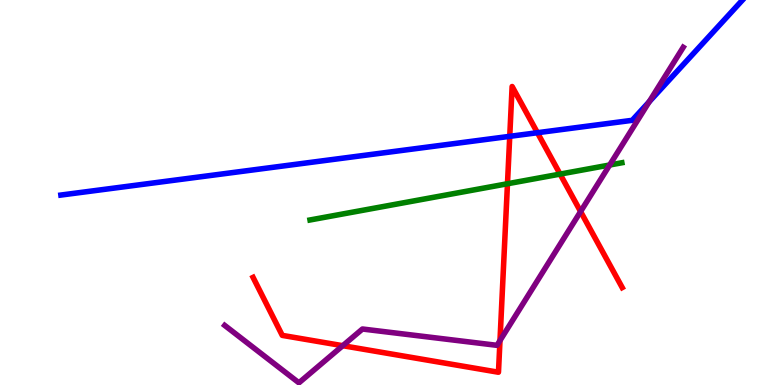[{'lines': ['blue', 'red'], 'intersections': [{'x': 6.58, 'y': 6.46}, {'x': 6.93, 'y': 6.55}]}, {'lines': ['green', 'red'], 'intersections': [{'x': 6.55, 'y': 5.23}, {'x': 7.23, 'y': 5.48}]}, {'lines': ['purple', 'red'], 'intersections': [{'x': 4.42, 'y': 1.02}, {'x': 6.45, 'y': 1.15}, {'x': 7.49, 'y': 4.51}]}, {'lines': ['blue', 'green'], 'intersections': []}, {'lines': ['blue', 'purple'], 'intersections': [{'x': 8.38, 'y': 7.36}]}, {'lines': ['green', 'purple'], 'intersections': [{'x': 7.87, 'y': 5.71}]}]